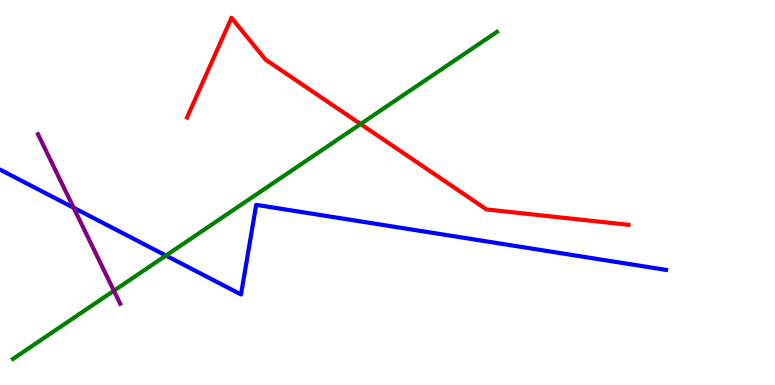[{'lines': ['blue', 'red'], 'intersections': []}, {'lines': ['green', 'red'], 'intersections': [{'x': 4.65, 'y': 6.78}]}, {'lines': ['purple', 'red'], 'intersections': []}, {'lines': ['blue', 'green'], 'intersections': [{'x': 2.14, 'y': 3.36}]}, {'lines': ['blue', 'purple'], 'intersections': [{'x': 0.95, 'y': 4.6}]}, {'lines': ['green', 'purple'], 'intersections': [{'x': 1.47, 'y': 2.45}]}]